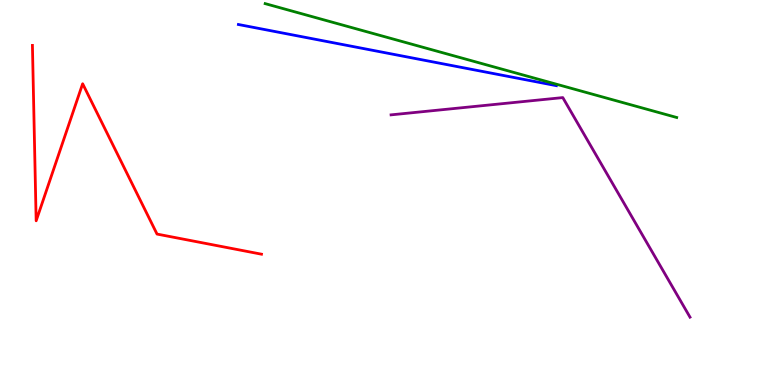[{'lines': ['blue', 'red'], 'intersections': []}, {'lines': ['green', 'red'], 'intersections': []}, {'lines': ['purple', 'red'], 'intersections': []}, {'lines': ['blue', 'green'], 'intersections': []}, {'lines': ['blue', 'purple'], 'intersections': []}, {'lines': ['green', 'purple'], 'intersections': []}]